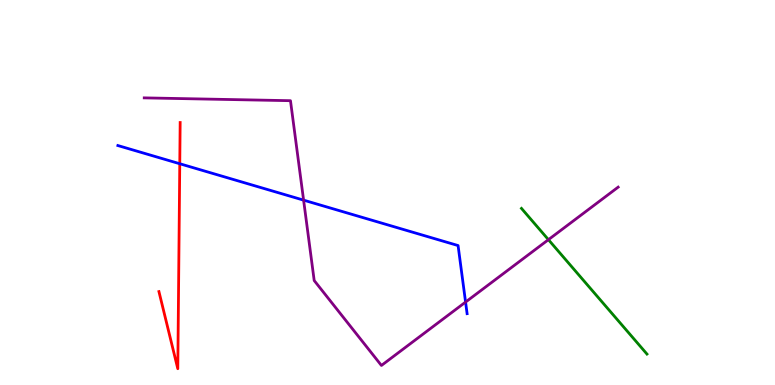[{'lines': ['blue', 'red'], 'intersections': [{'x': 2.32, 'y': 5.75}]}, {'lines': ['green', 'red'], 'intersections': []}, {'lines': ['purple', 'red'], 'intersections': []}, {'lines': ['blue', 'green'], 'intersections': []}, {'lines': ['blue', 'purple'], 'intersections': [{'x': 3.92, 'y': 4.8}, {'x': 6.01, 'y': 2.15}]}, {'lines': ['green', 'purple'], 'intersections': [{'x': 7.08, 'y': 3.77}]}]